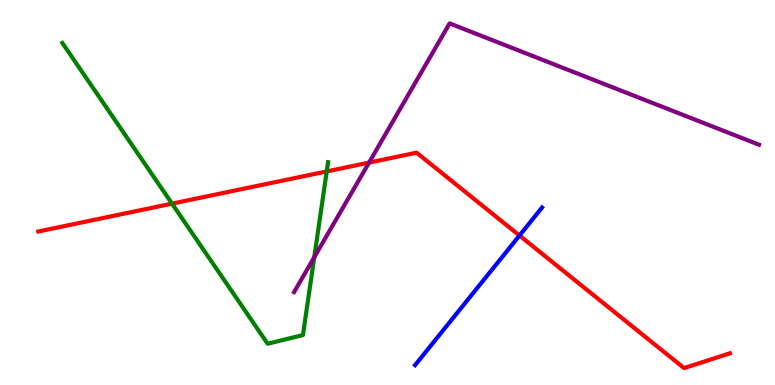[{'lines': ['blue', 'red'], 'intersections': [{'x': 6.7, 'y': 3.88}]}, {'lines': ['green', 'red'], 'intersections': [{'x': 2.22, 'y': 4.71}, {'x': 4.22, 'y': 5.55}]}, {'lines': ['purple', 'red'], 'intersections': [{'x': 4.76, 'y': 5.78}]}, {'lines': ['blue', 'green'], 'intersections': []}, {'lines': ['blue', 'purple'], 'intersections': []}, {'lines': ['green', 'purple'], 'intersections': [{'x': 4.05, 'y': 3.32}]}]